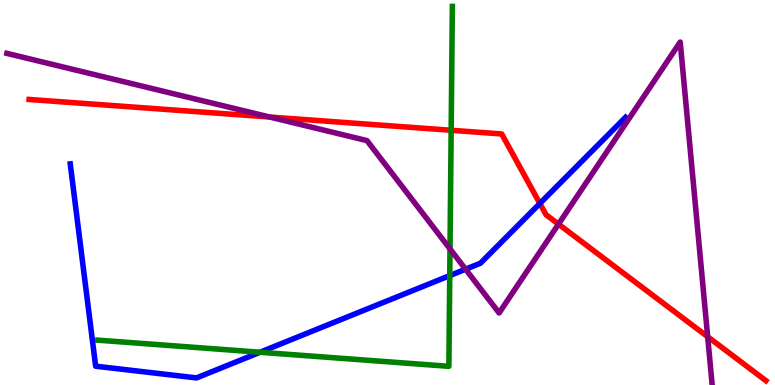[{'lines': ['blue', 'red'], 'intersections': [{'x': 6.97, 'y': 4.72}]}, {'lines': ['green', 'red'], 'intersections': [{'x': 5.82, 'y': 6.62}]}, {'lines': ['purple', 'red'], 'intersections': [{'x': 3.48, 'y': 6.96}, {'x': 7.21, 'y': 4.18}, {'x': 9.13, 'y': 1.25}]}, {'lines': ['blue', 'green'], 'intersections': [{'x': 3.36, 'y': 0.851}, {'x': 5.8, 'y': 2.84}]}, {'lines': ['blue', 'purple'], 'intersections': [{'x': 6.01, 'y': 3.01}]}, {'lines': ['green', 'purple'], 'intersections': [{'x': 5.81, 'y': 3.53}]}]